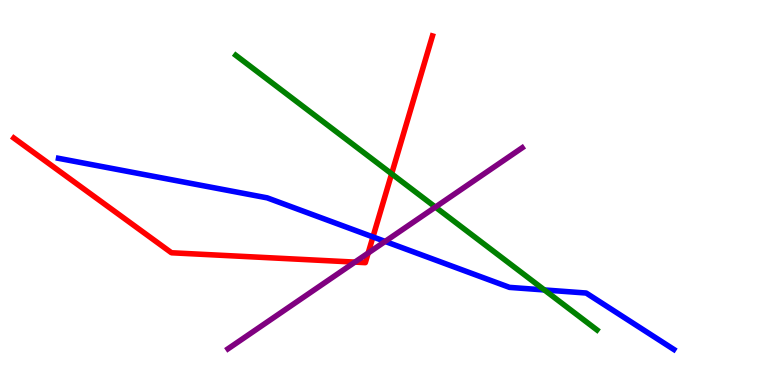[{'lines': ['blue', 'red'], 'intersections': [{'x': 4.81, 'y': 3.85}]}, {'lines': ['green', 'red'], 'intersections': [{'x': 5.05, 'y': 5.49}]}, {'lines': ['purple', 'red'], 'intersections': [{'x': 4.58, 'y': 3.19}, {'x': 4.75, 'y': 3.43}]}, {'lines': ['blue', 'green'], 'intersections': [{'x': 7.02, 'y': 2.47}]}, {'lines': ['blue', 'purple'], 'intersections': [{'x': 4.97, 'y': 3.73}]}, {'lines': ['green', 'purple'], 'intersections': [{'x': 5.62, 'y': 4.62}]}]